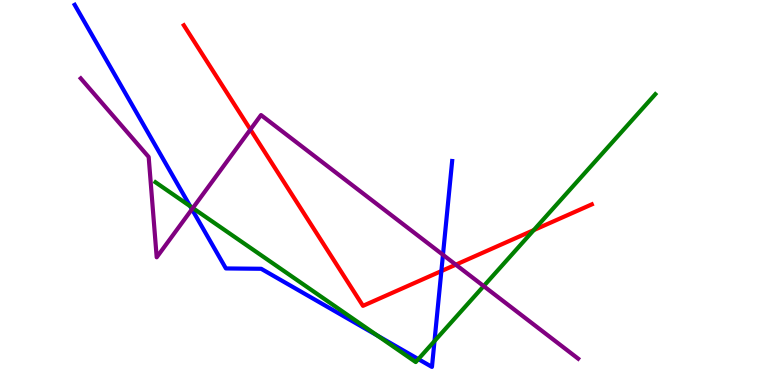[{'lines': ['blue', 'red'], 'intersections': [{'x': 5.7, 'y': 2.96}]}, {'lines': ['green', 'red'], 'intersections': [{'x': 6.89, 'y': 4.02}]}, {'lines': ['purple', 'red'], 'intersections': [{'x': 3.23, 'y': 6.64}, {'x': 5.88, 'y': 3.13}]}, {'lines': ['blue', 'green'], 'intersections': [{'x': 2.45, 'y': 4.64}, {'x': 4.87, 'y': 1.28}, {'x': 5.4, 'y': 0.672}, {'x': 5.61, 'y': 1.14}]}, {'lines': ['blue', 'purple'], 'intersections': [{'x': 2.48, 'y': 4.57}, {'x': 5.72, 'y': 3.38}]}, {'lines': ['green', 'purple'], 'intersections': [{'x': 2.49, 'y': 4.6}, {'x': 6.24, 'y': 2.57}]}]